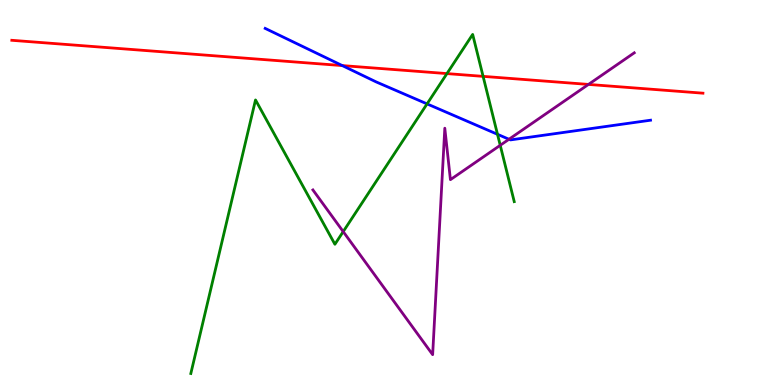[{'lines': ['blue', 'red'], 'intersections': [{'x': 4.42, 'y': 8.3}]}, {'lines': ['green', 'red'], 'intersections': [{'x': 5.77, 'y': 8.09}, {'x': 6.23, 'y': 8.02}]}, {'lines': ['purple', 'red'], 'intersections': [{'x': 7.59, 'y': 7.81}]}, {'lines': ['blue', 'green'], 'intersections': [{'x': 5.51, 'y': 7.3}, {'x': 6.42, 'y': 6.51}]}, {'lines': ['blue', 'purple'], 'intersections': [{'x': 6.57, 'y': 6.38}]}, {'lines': ['green', 'purple'], 'intersections': [{'x': 4.43, 'y': 3.98}, {'x': 6.45, 'y': 6.23}]}]